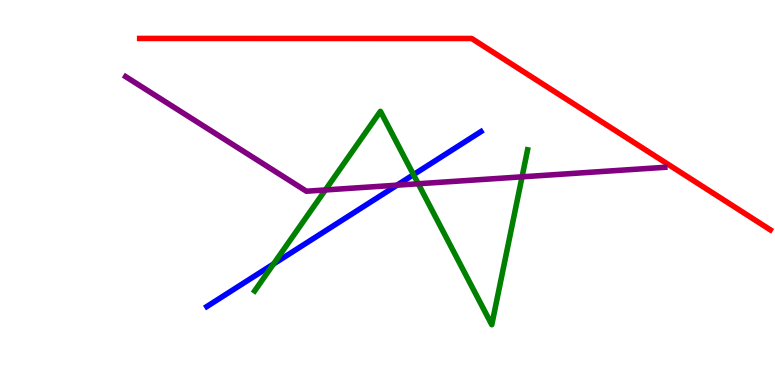[{'lines': ['blue', 'red'], 'intersections': []}, {'lines': ['green', 'red'], 'intersections': []}, {'lines': ['purple', 'red'], 'intersections': []}, {'lines': ['blue', 'green'], 'intersections': [{'x': 3.53, 'y': 3.14}, {'x': 5.34, 'y': 5.46}]}, {'lines': ['blue', 'purple'], 'intersections': [{'x': 5.12, 'y': 5.19}]}, {'lines': ['green', 'purple'], 'intersections': [{'x': 4.2, 'y': 5.07}, {'x': 5.4, 'y': 5.23}, {'x': 6.74, 'y': 5.41}]}]